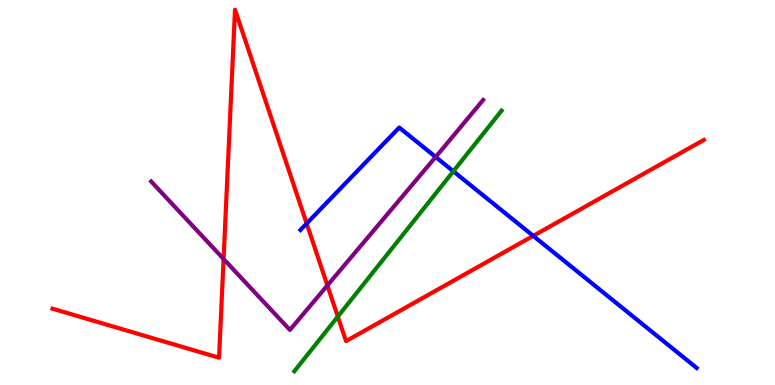[{'lines': ['blue', 'red'], 'intersections': [{'x': 3.96, 'y': 4.19}, {'x': 6.88, 'y': 3.87}]}, {'lines': ['green', 'red'], 'intersections': [{'x': 4.36, 'y': 1.78}]}, {'lines': ['purple', 'red'], 'intersections': [{'x': 2.88, 'y': 3.27}, {'x': 4.22, 'y': 2.59}]}, {'lines': ['blue', 'green'], 'intersections': [{'x': 5.85, 'y': 5.55}]}, {'lines': ['blue', 'purple'], 'intersections': [{'x': 5.62, 'y': 5.92}]}, {'lines': ['green', 'purple'], 'intersections': []}]